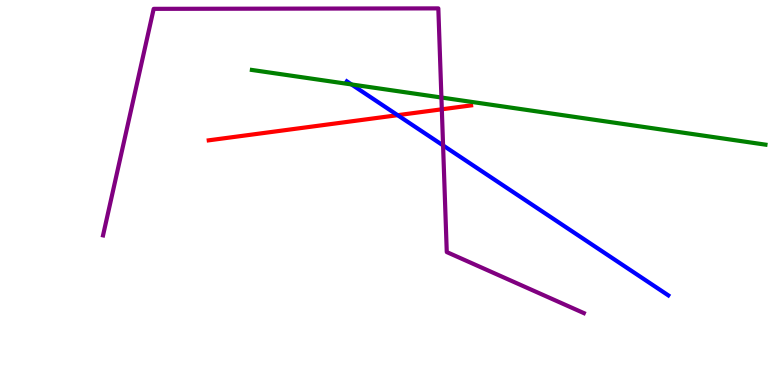[{'lines': ['blue', 'red'], 'intersections': [{'x': 5.13, 'y': 7.01}]}, {'lines': ['green', 'red'], 'intersections': []}, {'lines': ['purple', 'red'], 'intersections': [{'x': 5.7, 'y': 7.16}]}, {'lines': ['blue', 'green'], 'intersections': [{'x': 4.54, 'y': 7.81}]}, {'lines': ['blue', 'purple'], 'intersections': [{'x': 5.72, 'y': 6.22}]}, {'lines': ['green', 'purple'], 'intersections': [{'x': 5.7, 'y': 7.47}]}]